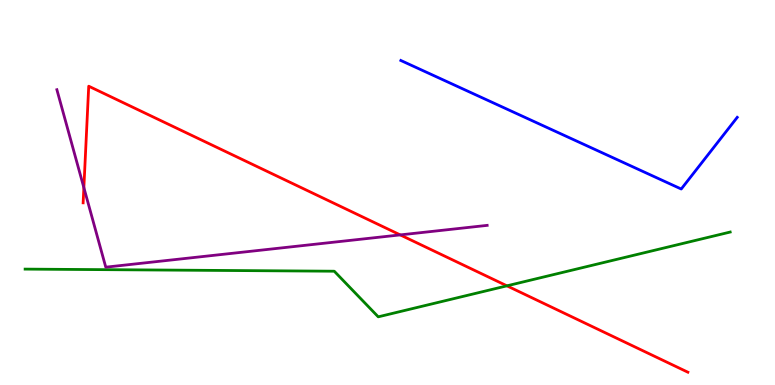[{'lines': ['blue', 'red'], 'intersections': []}, {'lines': ['green', 'red'], 'intersections': [{'x': 6.54, 'y': 2.58}]}, {'lines': ['purple', 'red'], 'intersections': [{'x': 1.08, 'y': 5.13}, {'x': 5.16, 'y': 3.9}]}, {'lines': ['blue', 'green'], 'intersections': []}, {'lines': ['blue', 'purple'], 'intersections': []}, {'lines': ['green', 'purple'], 'intersections': []}]